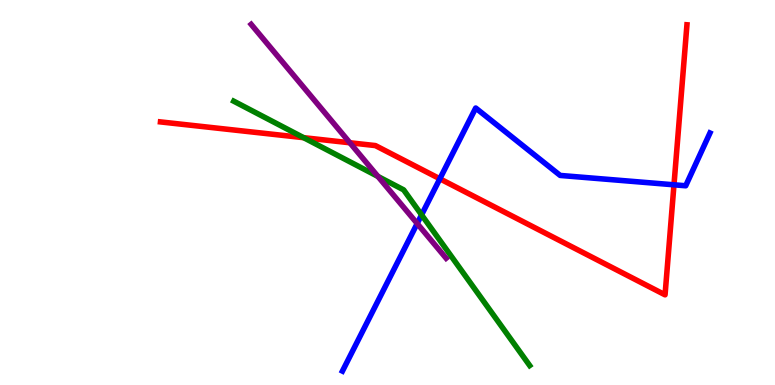[{'lines': ['blue', 'red'], 'intersections': [{'x': 5.68, 'y': 5.36}, {'x': 8.7, 'y': 5.2}]}, {'lines': ['green', 'red'], 'intersections': [{'x': 3.92, 'y': 6.42}]}, {'lines': ['purple', 'red'], 'intersections': [{'x': 4.51, 'y': 6.29}]}, {'lines': ['blue', 'green'], 'intersections': [{'x': 5.44, 'y': 4.42}]}, {'lines': ['blue', 'purple'], 'intersections': [{'x': 5.38, 'y': 4.19}]}, {'lines': ['green', 'purple'], 'intersections': [{'x': 4.88, 'y': 5.42}]}]